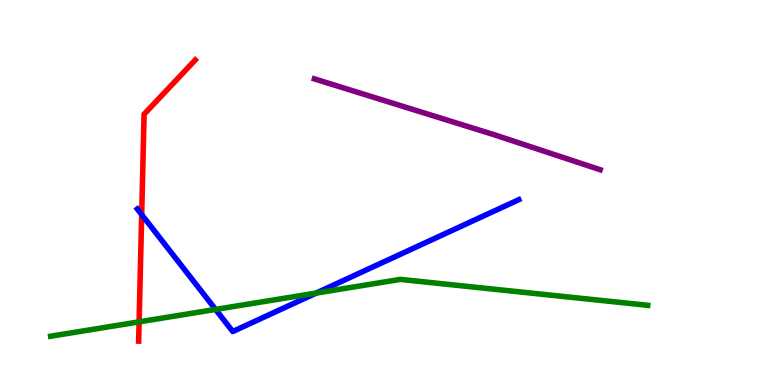[{'lines': ['blue', 'red'], 'intersections': [{'x': 1.83, 'y': 4.43}]}, {'lines': ['green', 'red'], 'intersections': [{'x': 1.8, 'y': 1.64}]}, {'lines': ['purple', 'red'], 'intersections': []}, {'lines': ['blue', 'green'], 'intersections': [{'x': 2.78, 'y': 1.96}, {'x': 4.08, 'y': 2.39}]}, {'lines': ['blue', 'purple'], 'intersections': []}, {'lines': ['green', 'purple'], 'intersections': []}]